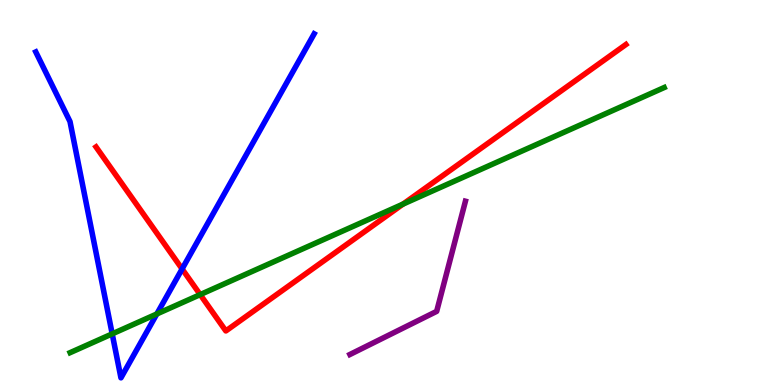[{'lines': ['blue', 'red'], 'intersections': [{'x': 2.35, 'y': 3.01}]}, {'lines': ['green', 'red'], 'intersections': [{'x': 2.58, 'y': 2.35}, {'x': 5.2, 'y': 4.7}]}, {'lines': ['purple', 'red'], 'intersections': []}, {'lines': ['blue', 'green'], 'intersections': [{'x': 1.45, 'y': 1.33}, {'x': 2.02, 'y': 1.85}]}, {'lines': ['blue', 'purple'], 'intersections': []}, {'lines': ['green', 'purple'], 'intersections': []}]